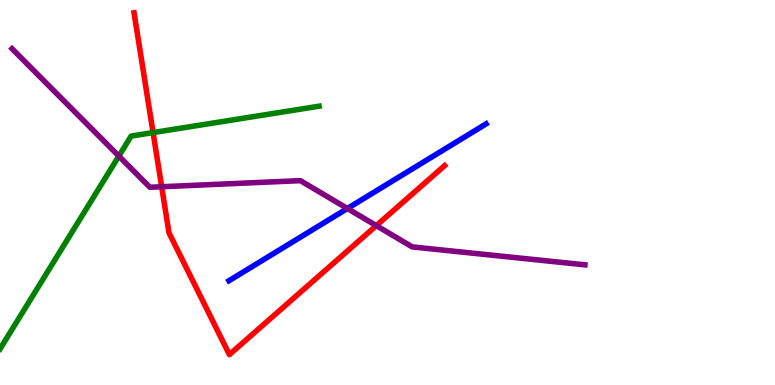[{'lines': ['blue', 'red'], 'intersections': []}, {'lines': ['green', 'red'], 'intersections': [{'x': 1.98, 'y': 6.56}]}, {'lines': ['purple', 'red'], 'intersections': [{'x': 2.09, 'y': 5.15}, {'x': 4.86, 'y': 4.14}]}, {'lines': ['blue', 'green'], 'intersections': []}, {'lines': ['blue', 'purple'], 'intersections': [{'x': 4.48, 'y': 4.58}]}, {'lines': ['green', 'purple'], 'intersections': [{'x': 1.53, 'y': 5.95}]}]